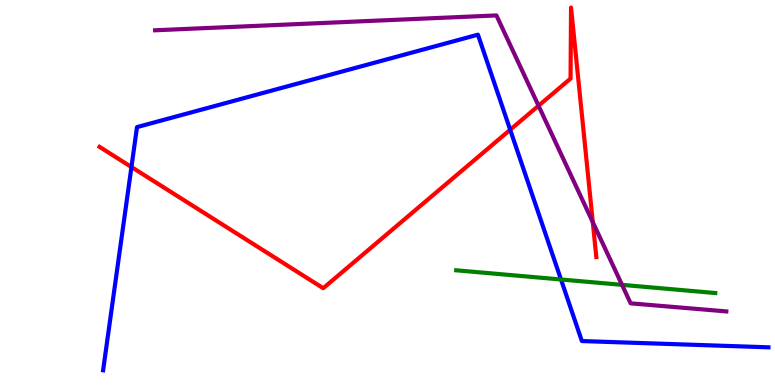[{'lines': ['blue', 'red'], 'intersections': [{'x': 1.7, 'y': 5.66}, {'x': 6.58, 'y': 6.63}]}, {'lines': ['green', 'red'], 'intersections': []}, {'lines': ['purple', 'red'], 'intersections': [{'x': 6.95, 'y': 7.25}, {'x': 7.65, 'y': 4.23}]}, {'lines': ['blue', 'green'], 'intersections': [{'x': 7.24, 'y': 2.74}]}, {'lines': ['blue', 'purple'], 'intersections': []}, {'lines': ['green', 'purple'], 'intersections': [{'x': 8.03, 'y': 2.6}]}]